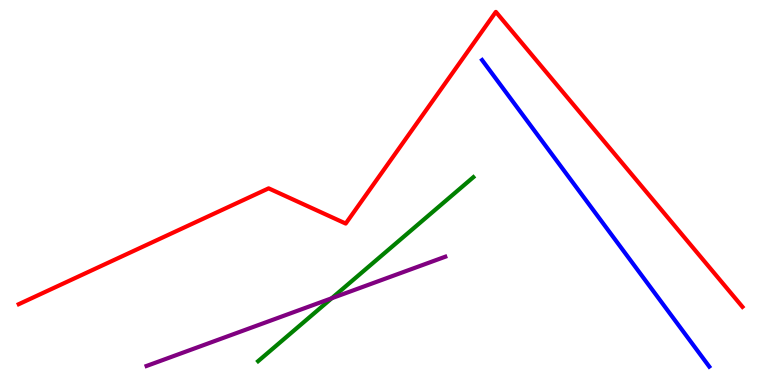[{'lines': ['blue', 'red'], 'intersections': []}, {'lines': ['green', 'red'], 'intersections': []}, {'lines': ['purple', 'red'], 'intersections': []}, {'lines': ['blue', 'green'], 'intersections': []}, {'lines': ['blue', 'purple'], 'intersections': []}, {'lines': ['green', 'purple'], 'intersections': [{'x': 4.28, 'y': 2.25}]}]